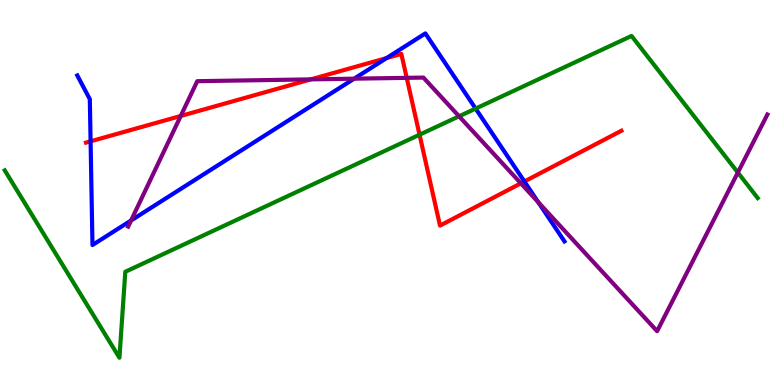[{'lines': ['blue', 'red'], 'intersections': [{'x': 1.17, 'y': 6.33}, {'x': 4.99, 'y': 8.49}, {'x': 6.77, 'y': 5.29}]}, {'lines': ['green', 'red'], 'intersections': [{'x': 5.41, 'y': 6.5}]}, {'lines': ['purple', 'red'], 'intersections': [{'x': 2.33, 'y': 6.99}, {'x': 4.01, 'y': 7.94}, {'x': 5.25, 'y': 7.98}, {'x': 6.72, 'y': 5.24}]}, {'lines': ['blue', 'green'], 'intersections': [{'x': 6.14, 'y': 7.18}]}, {'lines': ['blue', 'purple'], 'intersections': [{'x': 1.69, 'y': 4.27}, {'x': 4.57, 'y': 7.96}, {'x': 6.95, 'y': 4.75}]}, {'lines': ['green', 'purple'], 'intersections': [{'x': 5.92, 'y': 6.98}, {'x': 9.52, 'y': 5.52}]}]